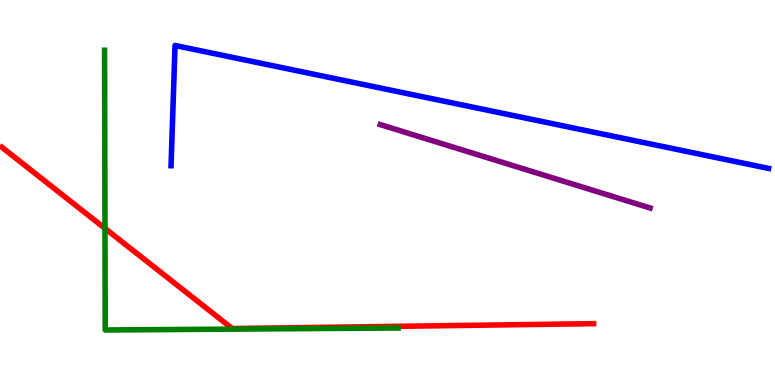[{'lines': ['blue', 'red'], 'intersections': []}, {'lines': ['green', 'red'], 'intersections': [{'x': 1.35, 'y': 4.07}]}, {'lines': ['purple', 'red'], 'intersections': []}, {'lines': ['blue', 'green'], 'intersections': []}, {'lines': ['blue', 'purple'], 'intersections': []}, {'lines': ['green', 'purple'], 'intersections': []}]